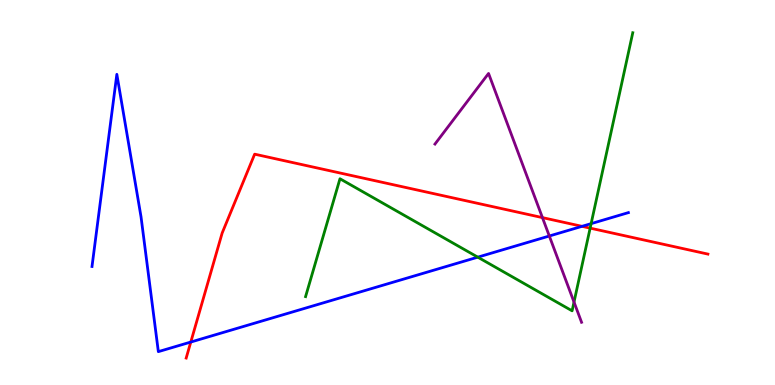[{'lines': ['blue', 'red'], 'intersections': [{'x': 2.46, 'y': 1.12}, {'x': 7.51, 'y': 4.12}]}, {'lines': ['green', 'red'], 'intersections': [{'x': 7.61, 'y': 4.07}]}, {'lines': ['purple', 'red'], 'intersections': [{'x': 7.0, 'y': 4.35}]}, {'lines': ['blue', 'green'], 'intersections': [{'x': 6.16, 'y': 3.32}, {'x': 7.63, 'y': 4.19}]}, {'lines': ['blue', 'purple'], 'intersections': [{'x': 7.09, 'y': 3.87}]}, {'lines': ['green', 'purple'], 'intersections': [{'x': 7.41, 'y': 2.15}]}]